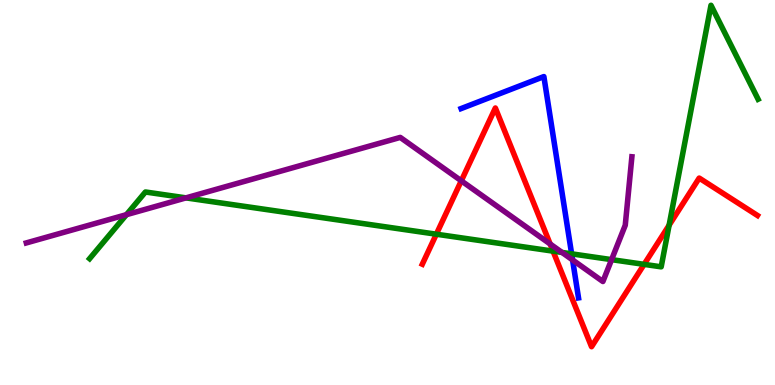[{'lines': ['blue', 'red'], 'intersections': []}, {'lines': ['green', 'red'], 'intersections': [{'x': 5.63, 'y': 3.92}, {'x': 7.14, 'y': 3.48}, {'x': 8.31, 'y': 3.13}, {'x': 8.63, 'y': 4.15}]}, {'lines': ['purple', 'red'], 'intersections': [{'x': 5.95, 'y': 5.3}, {'x': 7.1, 'y': 3.66}]}, {'lines': ['blue', 'green'], 'intersections': [{'x': 7.38, 'y': 3.41}]}, {'lines': ['blue', 'purple'], 'intersections': [{'x': 7.39, 'y': 3.25}]}, {'lines': ['green', 'purple'], 'intersections': [{'x': 1.63, 'y': 4.42}, {'x': 2.4, 'y': 4.86}, {'x': 7.25, 'y': 3.44}, {'x': 7.89, 'y': 3.26}]}]